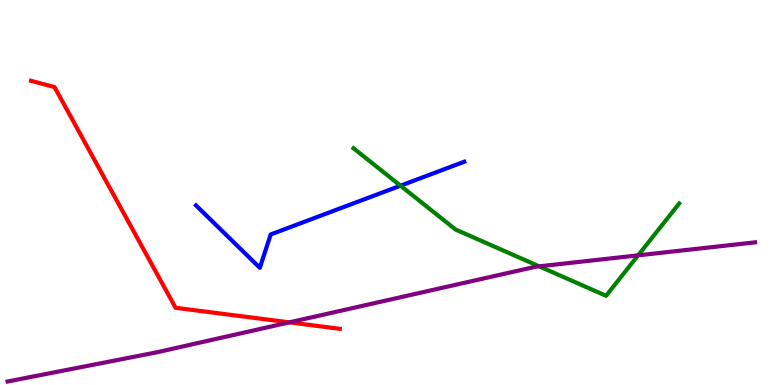[{'lines': ['blue', 'red'], 'intersections': []}, {'lines': ['green', 'red'], 'intersections': []}, {'lines': ['purple', 'red'], 'intersections': [{'x': 3.73, 'y': 1.63}]}, {'lines': ['blue', 'green'], 'intersections': [{'x': 5.17, 'y': 5.18}]}, {'lines': ['blue', 'purple'], 'intersections': []}, {'lines': ['green', 'purple'], 'intersections': [{'x': 6.96, 'y': 3.08}, {'x': 8.23, 'y': 3.37}]}]